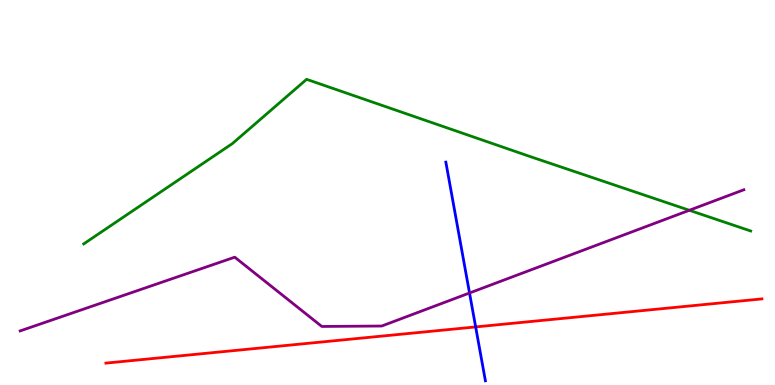[{'lines': ['blue', 'red'], 'intersections': [{'x': 6.14, 'y': 1.51}]}, {'lines': ['green', 'red'], 'intersections': []}, {'lines': ['purple', 'red'], 'intersections': []}, {'lines': ['blue', 'green'], 'intersections': []}, {'lines': ['blue', 'purple'], 'intersections': [{'x': 6.06, 'y': 2.39}]}, {'lines': ['green', 'purple'], 'intersections': [{'x': 8.89, 'y': 4.54}]}]